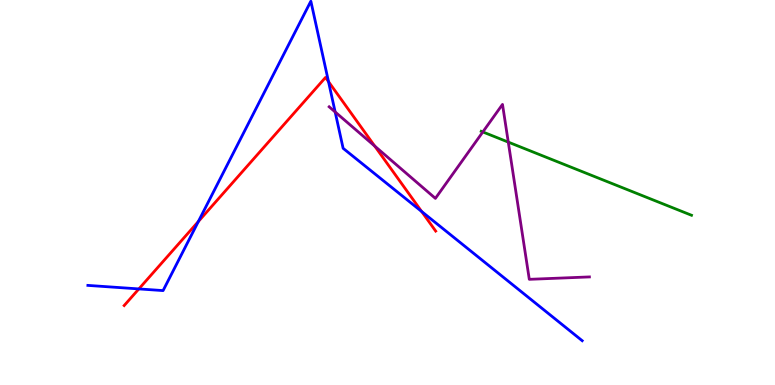[{'lines': ['blue', 'red'], 'intersections': [{'x': 1.79, 'y': 2.5}, {'x': 2.56, 'y': 4.25}, {'x': 4.24, 'y': 7.88}, {'x': 5.44, 'y': 4.51}]}, {'lines': ['green', 'red'], 'intersections': []}, {'lines': ['purple', 'red'], 'intersections': [{'x': 4.84, 'y': 6.21}]}, {'lines': ['blue', 'green'], 'intersections': []}, {'lines': ['blue', 'purple'], 'intersections': [{'x': 4.32, 'y': 7.09}]}, {'lines': ['green', 'purple'], 'intersections': [{'x': 6.23, 'y': 6.57}, {'x': 6.56, 'y': 6.31}]}]